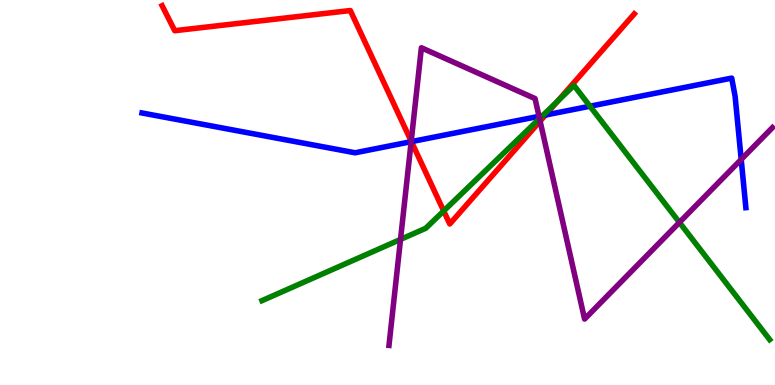[{'lines': ['blue', 'red'], 'intersections': [{'x': 5.31, 'y': 6.32}, {'x': 7.04, 'y': 7.01}]}, {'lines': ['green', 'red'], 'intersections': [{'x': 5.73, 'y': 4.52}, {'x': 7.2, 'y': 7.37}]}, {'lines': ['purple', 'red'], 'intersections': [{'x': 5.31, 'y': 6.33}, {'x': 6.97, 'y': 6.85}]}, {'lines': ['blue', 'green'], 'intersections': [{'x': 7.0, 'y': 7.0}, {'x': 7.61, 'y': 7.24}]}, {'lines': ['blue', 'purple'], 'intersections': [{'x': 5.31, 'y': 6.32}, {'x': 6.96, 'y': 6.98}, {'x': 9.56, 'y': 5.86}]}, {'lines': ['green', 'purple'], 'intersections': [{'x': 5.17, 'y': 3.78}, {'x': 6.96, 'y': 6.92}, {'x': 8.77, 'y': 4.22}]}]